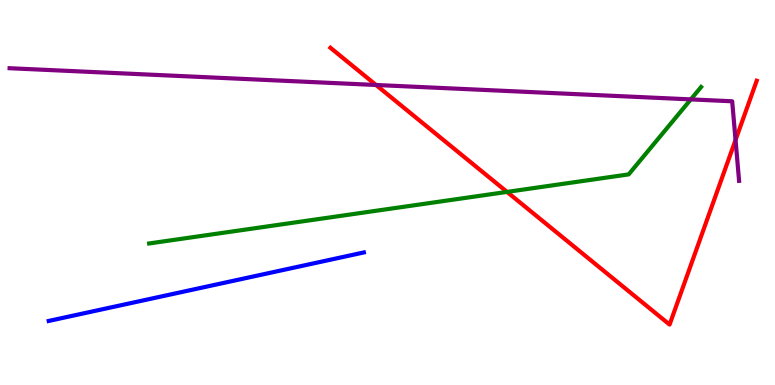[{'lines': ['blue', 'red'], 'intersections': []}, {'lines': ['green', 'red'], 'intersections': [{'x': 6.54, 'y': 5.02}]}, {'lines': ['purple', 'red'], 'intersections': [{'x': 4.85, 'y': 7.79}, {'x': 9.49, 'y': 6.36}]}, {'lines': ['blue', 'green'], 'intersections': []}, {'lines': ['blue', 'purple'], 'intersections': []}, {'lines': ['green', 'purple'], 'intersections': [{'x': 8.91, 'y': 7.42}]}]